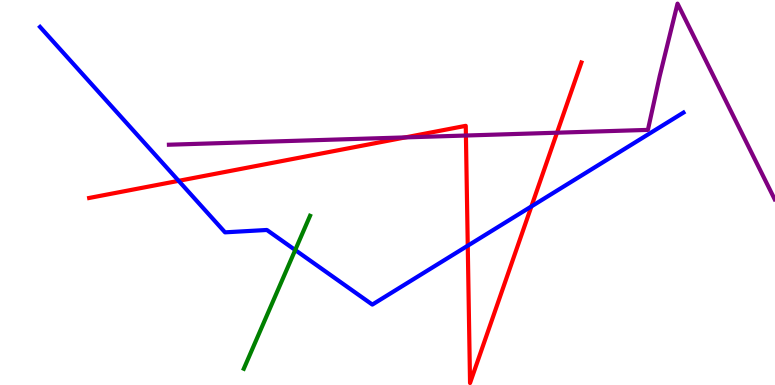[{'lines': ['blue', 'red'], 'intersections': [{'x': 2.31, 'y': 5.3}, {'x': 6.04, 'y': 3.62}, {'x': 6.86, 'y': 4.64}]}, {'lines': ['green', 'red'], 'intersections': []}, {'lines': ['purple', 'red'], 'intersections': [{'x': 5.23, 'y': 6.43}, {'x': 6.01, 'y': 6.48}, {'x': 7.19, 'y': 6.55}]}, {'lines': ['blue', 'green'], 'intersections': [{'x': 3.81, 'y': 3.51}]}, {'lines': ['blue', 'purple'], 'intersections': []}, {'lines': ['green', 'purple'], 'intersections': []}]